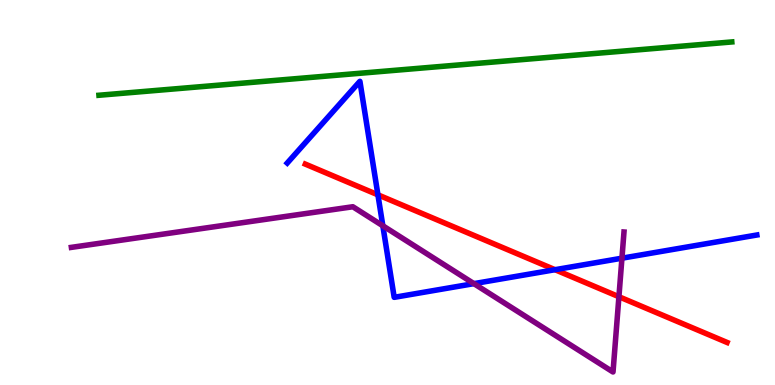[{'lines': ['blue', 'red'], 'intersections': [{'x': 4.88, 'y': 4.94}, {'x': 7.16, 'y': 2.99}]}, {'lines': ['green', 'red'], 'intersections': []}, {'lines': ['purple', 'red'], 'intersections': [{'x': 7.99, 'y': 2.29}]}, {'lines': ['blue', 'green'], 'intersections': []}, {'lines': ['blue', 'purple'], 'intersections': [{'x': 4.94, 'y': 4.14}, {'x': 6.12, 'y': 2.63}, {'x': 8.03, 'y': 3.29}]}, {'lines': ['green', 'purple'], 'intersections': []}]